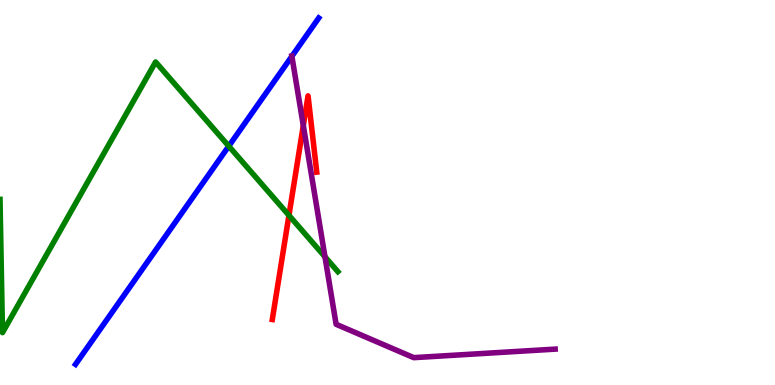[{'lines': ['blue', 'red'], 'intersections': []}, {'lines': ['green', 'red'], 'intersections': [{'x': 3.73, 'y': 4.41}]}, {'lines': ['purple', 'red'], 'intersections': [{'x': 3.91, 'y': 6.74}]}, {'lines': ['blue', 'green'], 'intersections': [{'x': 2.95, 'y': 6.2}]}, {'lines': ['blue', 'purple'], 'intersections': [{'x': 3.77, 'y': 8.54}]}, {'lines': ['green', 'purple'], 'intersections': [{'x': 4.19, 'y': 3.33}]}]